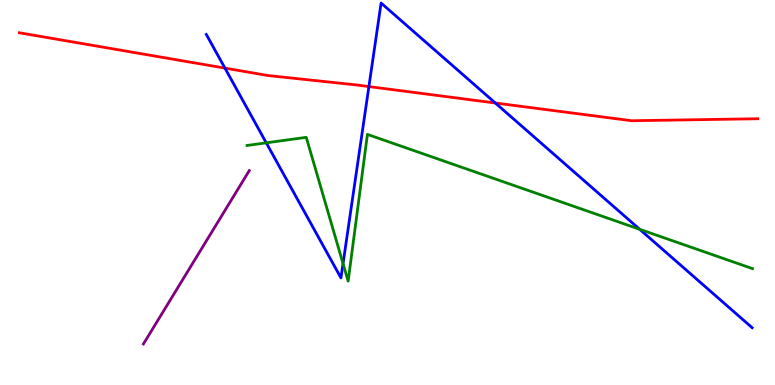[{'lines': ['blue', 'red'], 'intersections': [{'x': 2.9, 'y': 8.23}, {'x': 4.76, 'y': 7.75}, {'x': 6.39, 'y': 7.32}]}, {'lines': ['green', 'red'], 'intersections': []}, {'lines': ['purple', 'red'], 'intersections': []}, {'lines': ['blue', 'green'], 'intersections': [{'x': 3.44, 'y': 6.29}, {'x': 4.43, 'y': 3.15}, {'x': 8.25, 'y': 4.04}]}, {'lines': ['blue', 'purple'], 'intersections': []}, {'lines': ['green', 'purple'], 'intersections': []}]